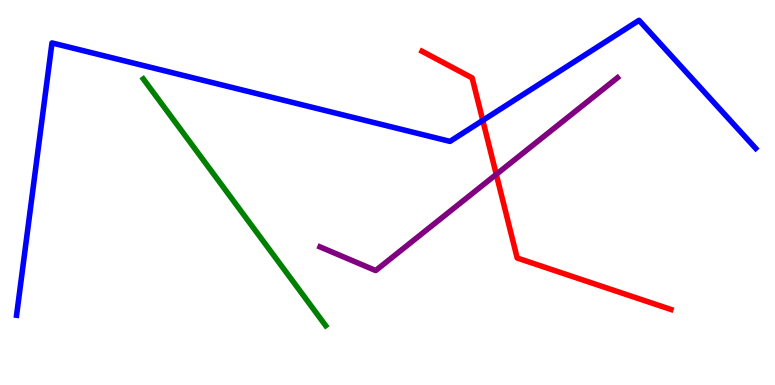[{'lines': ['blue', 'red'], 'intersections': [{'x': 6.23, 'y': 6.87}]}, {'lines': ['green', 'red'], 'intersections': []}, {'lines': ['purple', 'red'], 'intersections': [{'x': 6.4, 'y': 5.47}]}, {'lines': ['blue', 'green'], 'intersections': []}, {'lines': ['blue', 'purple'], 'intersections': []}, {'lines': ['green', 'purple'], 'intersections': []}]